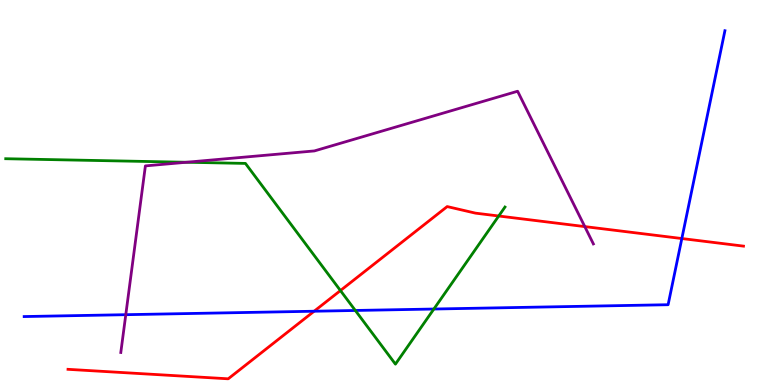[{'lines': ['blue', 'red'], 'intersections': [{'x': 4.05, 'y': 1.92}, {'x': 8.8, 'y': 3.8}]}, {'lines': ['green', 'red'], 'intersections': [{'x': 4.39, 'y': 2.45}, {'x': 6.44, 'y': 4.39}]}, {'lines': ['purple', 'red'], 'intersections': [{'x': 7.55, 'y': 4.11}]}, {'lines': ['blue', 'green'], 'intersections': [{'x': 4.58, 'y': 1.94}, {'x': 5.6, 'y': 1.97}]}, {'lines': ['blue', 'purple'], 'intersections': [{'x': 1.62, 'y': 1.83}]}, {'lines': ['green', 'purple'], 'intersections': [{'x': 2.41, 'y': 5.79}]}]